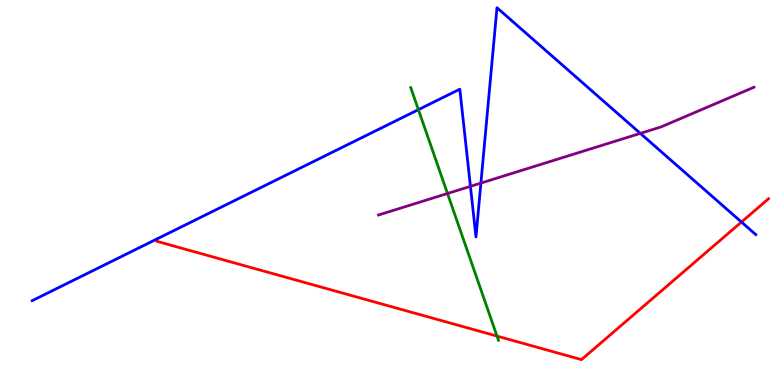[{'lines': ['blue', 'red'], 'intersections': [{'x': 9.57, 'y': 4.23}]}, {'lines': ['green', 'red'], 'intersections': [{'x': 6.41, 'y': 1.27}]}, {'lines': ['purple', 'red'], 'intersections': []}, {'lines': ['blue', 'green'], 'intersections': [{'x': 5.4, 'y': 7.15}]}, {'lines': ['blue', 'purple'], 'intersections': [{'x': 6.07, 'y': 5.16}, {'x': 6.21, 'y': 5.24}, {'x': 8.26, 'y': 6.54}]}, {'lines': ['green', 'purple'], 'intersections': [{'x': 5.77, 'y': 4.97}]}]